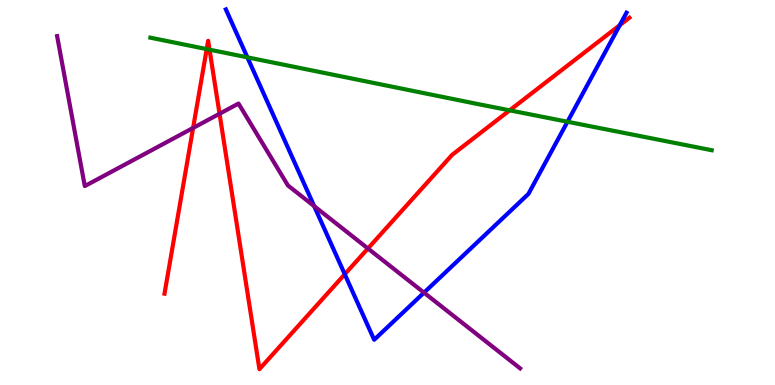[{'lines': ['blue', 'red'], 'intersections': [{'x': 4.45, 'y': 2.88}, {'x': 8.0, 'y': 9.35}]}, {'lines': ['green', 'red'], 'intersections': [{'x': 2.67, 'y': 8.72}, {'x': 2.7, 'y': 8.71}, {'x': 6.58, 'y': 7.13}]}, {'lines': ['purple', 'red'], 'intersections': [{'x': 2.49, 'y': 6.68}, {'x': 2.83, 'y': 7.05}, {'x': 4.75, 'y': 3.55}]}, {'lines': ['blue', 'green'], 'intersections': [{'x': 3.19, 'y': 8.51}, {'x': 7.32, 'y': 6.84}]}, {'lines': ['blue', 'purple'], 'intersections': [{'x': 4.05, 'y': 4.65}, {'x': 5.47, 'y': 2.4}]}, {'lines': ['green', 'purple'], 'intersections': []}]